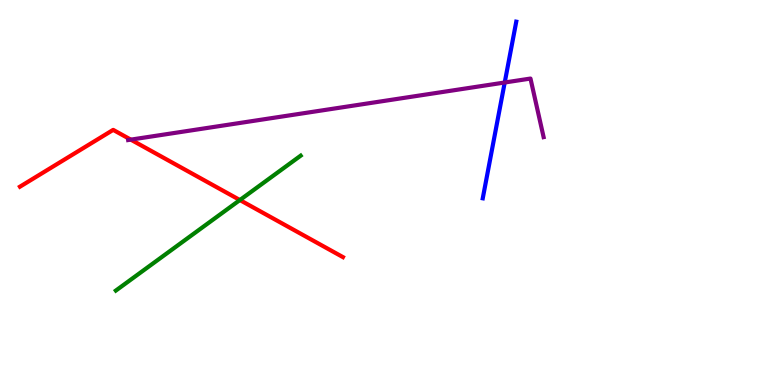[{'lines': ['blue', 'red'], 'intersections': []}, {'lines': ['green', 'red'], 'intersections': [{'x': 3.1, 'y': 4.8}]}, {'lines': ['purple', 'red'], 'intersections': [{'x': 1.69, 'y': 6.37}]}, {'lines': ['blue', 'green'], 'intersections': []}, {'lines': ['blue', 'purple'], 'intersections': [{'x': 6.51, 'y': 7.86}]}, {'lines': ['green', 'purple'], 'intersections': []}]